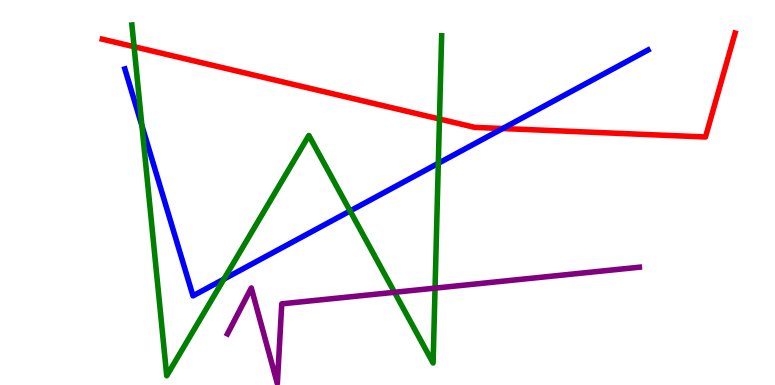[{'lines': ['blue', 'red'], 'intersections': [{'x': 6.49, 'y': 6.66}]}, {'lines': ['green', 'red'], 'intersections': [{'x': 1.73, 'y': 8.79}, {'x': 5.67, 'y': 6.91}]}, {'lines': ['purple', 'red'], 'intersections': []}, {'lines': ['blue', 'green'], 'intersections': [{'x': 1.83, 'y': 6.74}, {'x': 2.89, 'y': 2.75}, {'x': 4.52, 'y': 4.52}, {'x': 5.66, 'y': 5.76}]}, {'lines': ['blue', 'purple'], 'intersections': []}, {'lines': ['green', 'purple'], 'intersections': [{'x': 5.09, 'y': 2.41}, {'x': 5.61, 'y': 2.52}]}]